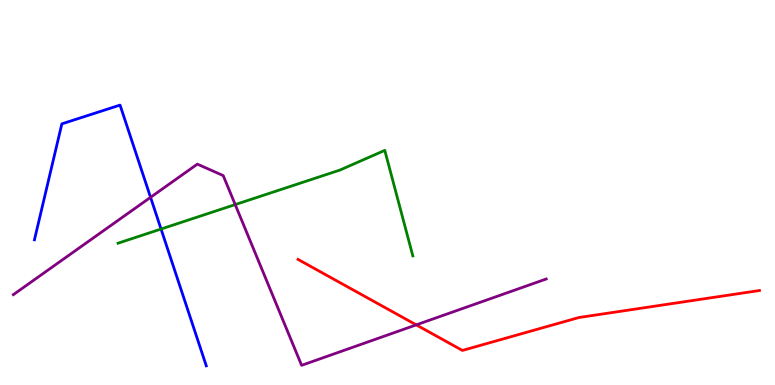[{'lines': ['blue', 'red'], 'intersections': []}, {'lines': ['green', 'red'], 'intersections': []}, {'lines': ['purple', 'red'], 'intersections': [{'x': 5.37, 'y': 1.56}]}, {'lines': ['blue', 'green'], 'intersections': [{'x': 2.08, 'y': 4.05}]}, {'lines': ['blue', 'purple'], 'intersections': [{'x': 1.94, 'y': 4.87}]}, {'lines': ['green', 'purple'], 'intersections': [{'x': 3.03, 'y': 4.69}]}]